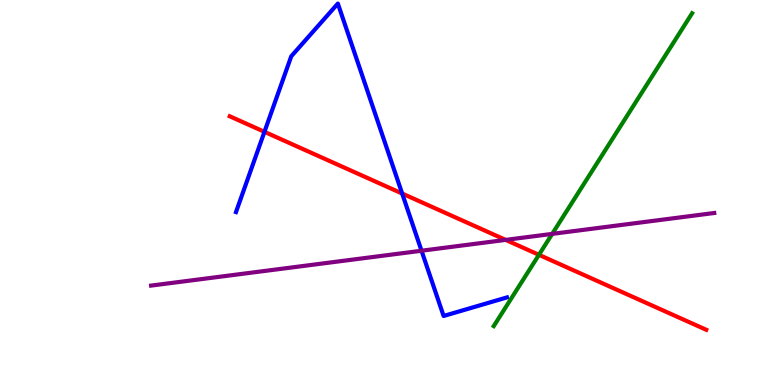[{'lines': ['blue', 'red'], 'intersections': [{'x': 3.41, 'y': 6.58}, {'x': 5.19, 'y': 4.97}]}, {'lines': ['green', 'red'], 'intersections': [{'x': 6.95, 'y': 3.38}]}, {'lines': ['purple', 'red'], 'intersections': [{'x': 6.52, 'y': 3.77}]}, {'lines': ['blue', 'green'], 'intersections': []}, {'lines': ['blue', 'purple'], 'intersections': [{'x': 5.44, 'y': 3.49}]}, {'lines': ['green', 'purple'], 'intersections': [{'x': 7.13, 'y': 3.93}]}]